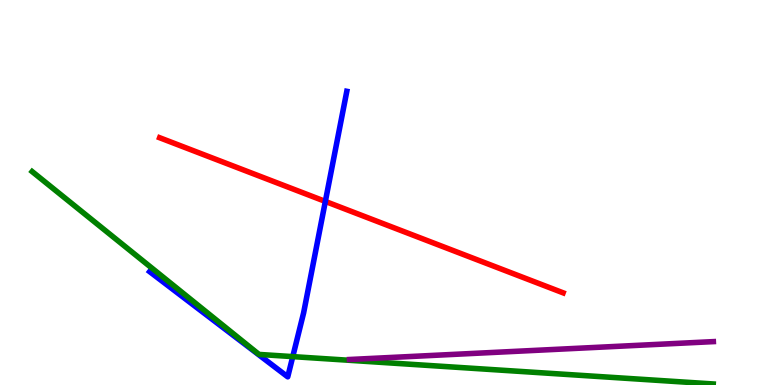[{'lines': ['blue', 'red'], 'intersections': [{'x': 4.2, 'y': 4.77}]}, {'lines': ['green', 'red'], 'intersections': []}, {'lines': ['purple', 'red'], 'intersections': []}, {'lines': ['blue', 'green'], 'intersections': [{'x': 3.78, 'y': 0.737}]}, {'lines': ['blue', 'purple'], 'intersections': []}, {'lines': ['green', 'purple'], 'intersections': []}]